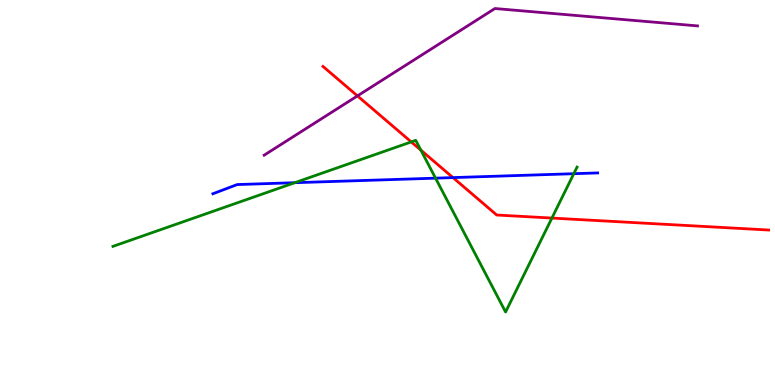[{'lines': ['blue', 'red'], 'intersections': [{'x': 5.84, 'y': 5.39}]}, {'lines': ['green', 'red'], 'intersections': [{'x': 5.31, 'y': 6.31}, {'x': 5.43, 'y': 6.1}, {'x': 7.12, 'y': 4.34}]}, {'lines': ['purple', 'red'], 'intersections': [{'x': 4.61, 'y': 7.51}]}, {'lines': ['blue', 'green'], 'intersections': [{'x': 3.8, 'y': 5.25}, {'x': 5.62, 'y': 5.37}, {'x': 7.4, 'y': 5.49}]}, {'lines': ['blue', 'purple'], 'intersections': []}, {'lines': ['green', 'purple'], 'intersections': []}]